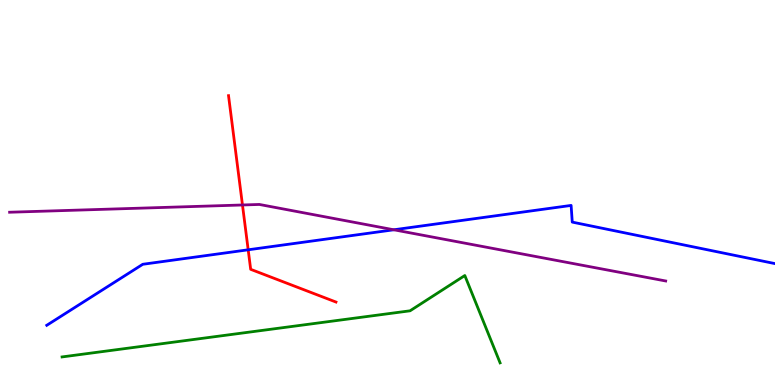[{'lines': ['blue', 'red'], 'intersections': [{'x': 3.2, 'y': 3.51}]}, {'lines': ['green', 'red'], 'intersections': []}, {'lines': ['purple', 'red'], 'intersections': [{'x': 3.13, 'y': 4.68}]}, {'lines': ['blue', 'green'], 'intersections': []}, {'lines': ['blue', 'purple'], 'intersections': [{'x': 5.08, 'y': 4.03}]}, {'lines': ['green', 'purple'], 'intersections': []}]